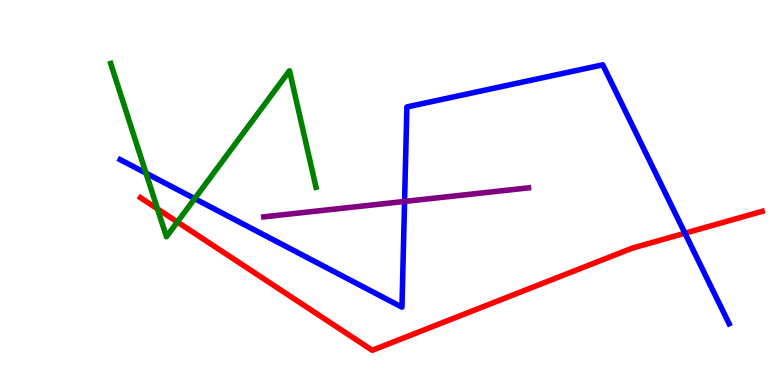[{'lines': ['blue', 'red'], 'intersections': [{'x': 8.84, 'y': 3.94}]}, {'lines': ['green', 'red'], 'intersections': [{'x': 2.03, 'y': 4.58}, {'x': 2.29, 'y': 4.23}]}, {'lines': ['purple', 'red'], 'intersections': []}, {'lines': ['blue', 'green'], 'intersections': [{'x': 1.88, 'y': 5.5}, {'x': 2.51, 'y': 4.84}]}, {'lines': ['blue', 'purple'], 'intersections': [{'x': 5.22, 'y': 4.77}]}, {'lines': ['green', 'purple'], 'intersections': []}]